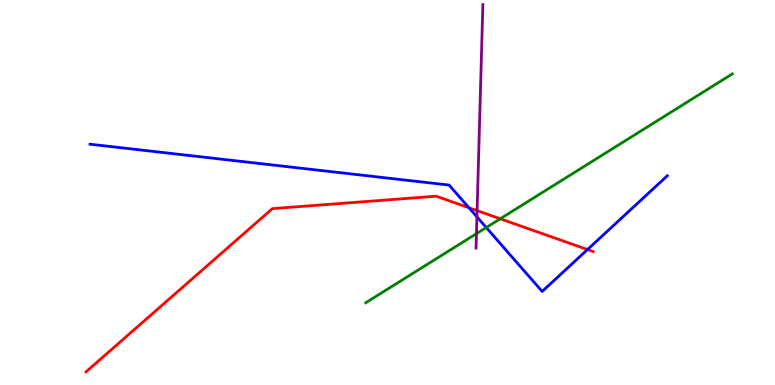[{'lines': ['blue', 'red'], 'intersections': [{'x': 6.05, 'y': 4.6}, {'x': 7.58, 'y': 3.52}]}, {'lines': ['green', 'red'], 'intersections': [{'x': 6.45, 'y': 4.32}]}, {'lines': ['purple', 'red'], 'intersections': [{'x': 6.16, 'y': 4.53}]}, {'lines': ['blue', 'green'], 'intersections': [{'x': 6.27, 'y': 4.09}]}, {'lines': ['blue', 'purple'], 'intersections': [{'x': 6.15, 'y': 4.37}]}, {'lines': ['green', 'purple'], 'intersections': [{'x': 6.15, 'y': 3.93}]}]